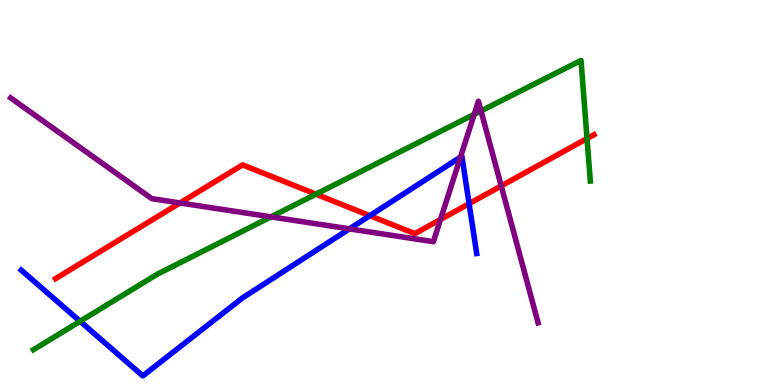[{'lines': ['blue', 'red'], 'intersections': [{'x': 4.77, 'y': 4.4}, {'x': 6.05, 'y': 4.71}]}, {'lines': ['green', 'red'], 'intersections': [{'x': 4.08, 'y': 4.96}, {'x': 7.57, 'y': 6.4}]}, {'lines': ['purple', 'red'], 'intersections': [{'x': 2.32, 'y': 4.73}, {'x': 5.68, 'y': 4.3}, {'x': 6.47, 'y': 5.17}]}, {'lines': ['blue', 'green'], 'intersections': [{'x': 1.03, 'y': 1.65}]}, {'lines': ['blue', 'purple'], 'intersections': [{'x': 4.51, 'y': 4.06}, {'x': 5.94, 'y': 5.92}]}, {'lines': ['green', 'purple'], 'intersections': [{'x': 3.5, 'y': 4.37}, {'x': 6.12, 'y': 7.03}, {'x': 6.21, 'y': 7.12}]}]